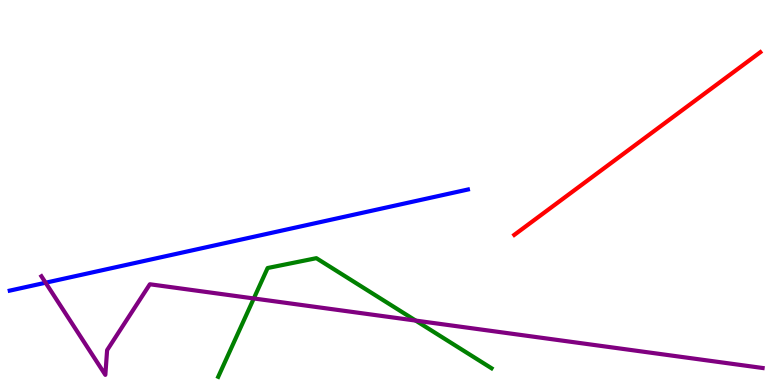[{'lines': ['blue', 'red'], 'intersections': []}, {'lines': ['green', 'red'], 'intersections': []}, {'lines': ['purple', 'red'], 'intersections': []}, {'lines': ['blue', 'green'], 'intersections': []}, {'lines': ['blue', 'purple'], 'intersections': [{'x': 0.588, 'y': 2.66}]}, {'lines': ['green', 'purple'], 'intersections': [{'x': 3.27, 'y': 2.25}, {'x': 5.36, 'y': 1.67}]}]